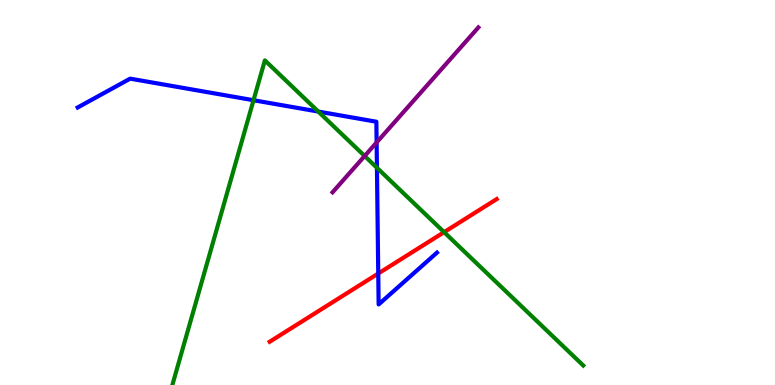[{'lines': ['blue', 'red'], 'intersections': [{'x': 4.88, 'y': 2.9}]}, {'lines': ['green', 'red'], 'intersections': [{'x': 5.73, 'y': 3.97}]}, {'lines': ['purple', 'red'], 'intersections': []}, {'lines': ['blue', 'green'], 'intersections': [{'x': 3.27, 'y': 7.4}, {'x': 4.11, 'y': 7.1}, {'x': 4.86, 'y': 5.64}]}, {'lines': ['blue', 'purple'], 'intersections': [{'x': 4.86, 'y': 6.3}]}, {'lines': ['green', 'purple'], 'intersections': [{'x': 4.71, 'y': 5.95}]}]